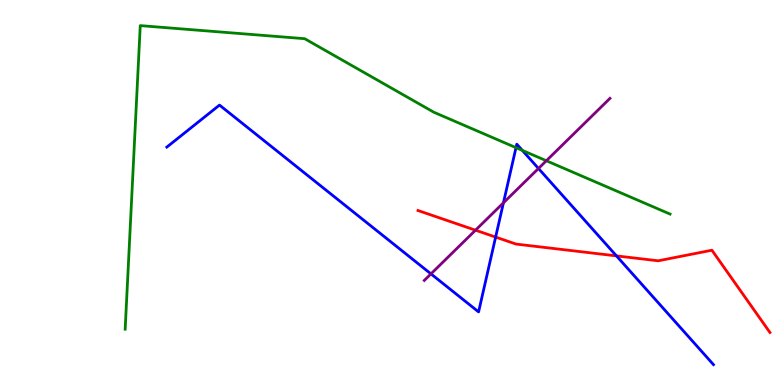[{'lines': ['blue', 'red'], 'intersections': [{'x': 6.4, 'y': 3.84}, {'x': 7.95, 'y': 3.35}]}, {'lines': ['green', 'red'], 'intersections': []}, {'lines': ['purple', 'red'], 'intersections': [{'x': 6.14, 'y': 4.02}]}, {'lines': ['blue', 'green'], 'intersections': [{'x': 6.66, 'y': 6.16}, {'x': 6.74, 'y': 6.09}]}, {'lines': ['blue', 'purple'], 'intersections': [{'x': 5.56, 'y': 2.89}, {'x': 6.5, 'y': 4.73}, {'x': 6.95, 'y': 5.62}]}, {'lines': ['green', 'purple'], 'intersections': [{'x': 7.05, 'y': 5.82}]}]